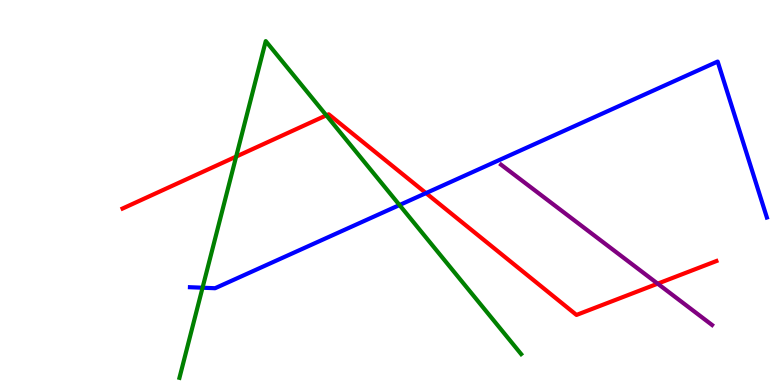[{'lines': ['blue', 'red'], 'intersections': [{'x': 5.5, 'y': 4.98}]}, {'lines': ['green', 'red'], 'intersections': [{'x': 3.05, 'y': 5.93}, {'x': 4.21, 'y': 7.0}]}, {'lines': ['purple', 'red'], 'intersections': [{'x': 8.49, 'y': 2.63}]}, {'lines': ['blue', 'green'], 'intersections': [{'x': 2.61, 'y': 2.53}, {'x': 5.16, 'y': 4.67}]}, {'lines': ['blue', 'purple'], 'intersections': []}, {'lines': ['green', 'purple'], 'intersections': []}]